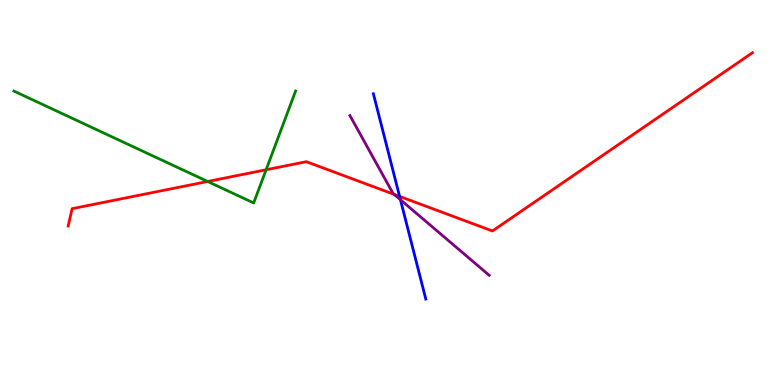[{'lines': ['blue', 'red'], 'intersections': [{'x': 5.16, 'y': 4.9}]}, {'lines': ['green', 'red'], 'intersections': [{'x': 2.68, 'y': 5.29}, {'x': 3.43, 'y': 5.59}]}, {'lines': ['purple', 'red'], 'intersections': [{'x': 5.09, 'y': 4.95}]}, {'lines': ['blue', 'green'], 'intersections': []}, {'lines': ['blue', 'purple'], 'intersections': [{'x': 5.17, 'y': 4.81}]}, {'lines': ['green', 'purple'], 'intersections': []}]